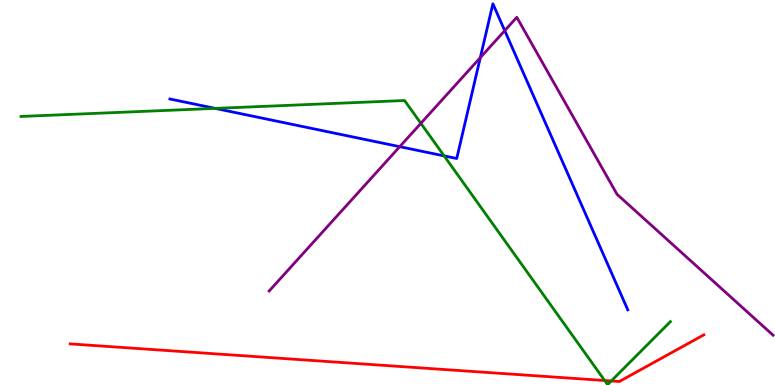[{'lines': ['blue', 'red'], 'intersections': []}, {'lines': ['green', 'red'], 'intersections': [{'x': 7.8, 'y': 0.117}, {'x': 7.89, 'y': 0.105}]}, {'lines': ['purple', 'red'], 'intersections': []}, {'lines': ['blue', 'green'], 'intersections': [{'x': 2.78, 'y': 7.18}, {'x': 5.73, 'y': 5.95}]}, {'lines': ['blue', 'purple'], 'intersections': [{'x': 5.16, 'y': 6.19}, {'x': 6.2, 'y': 8.5}, {'x': 6.51, 'y': 9.2}]}, {'lines': ['green', 'purple'], 'intersections': [{'x': 5.43, 'y': 6.8}]}]